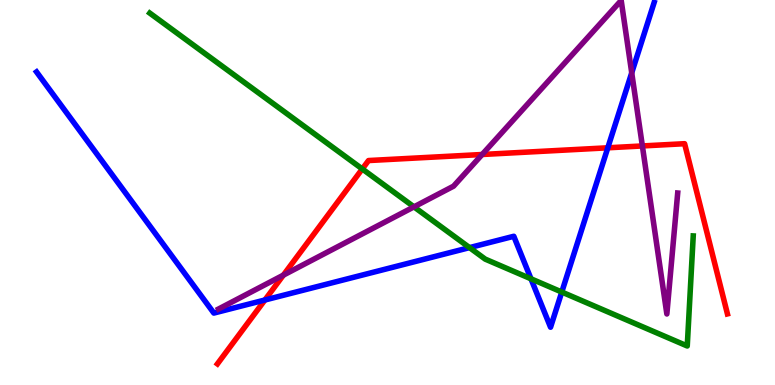[{'lines': ['blue', 'red'], 'intersections': [{'x': 3.42, 'y': 2.21}, {'x': 7.84, 'y': 6.16}]}, {'lines': ['green', 'red'], 'intersections': [{'x': 4.67, 'y': 5.61}]}, {'lines': ['purple', 'red'], 'intersections': [{'x': 3.66, 'y': 2.85}, {'x': 6.22, 'y': 5.99}, {'x': 8.29, 'y': 6.21}]}, {'lines': ['blue', 'green'], 'intersections': [{'x': 6.06, 'y': 3.57}, {'x': 6.85, 'y': 2.76}, {'x': 7.25, 'y': 2.41}]}, {'lines': ['blue', 'purple'], 'intersections': [{'x': 8.15, 'y': 8.11}]}, {'lines': ['green', 'purple'], 'intersections': [{'x': 5.34, 'y': 4.63}]}]